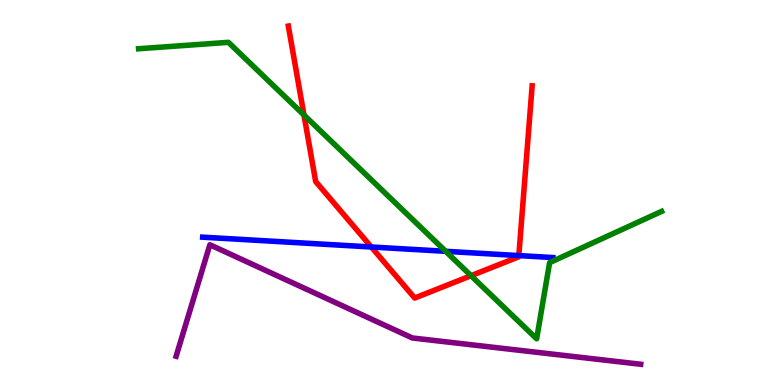[{'lines': ['blue', 'red'], 'intersections': [{'x': 4.79, 'y': 3.58}, {'x': 6.69, 'y': 3.36}]}, {'lines': ['green', 'red'], 'intersections': [{'x': 3.92, 'y': 7.01}, {'x': 6.08, 'y': 2.84}]}, {'lines': ['purple', 'red'], 'intersections': []}, {'lines': ['blue', 'green'], 'intersections': [{'x': 5.75, 'y': 3.47}]}, {'lines': ['blue', 'purple'], 'intersections': []}, {'lines': ['green', 'purple'], 'intersections': []}]